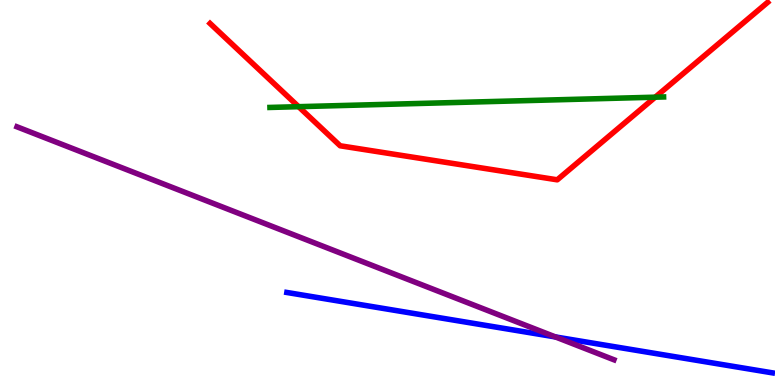[{'lines': ['blue', 'red'], 'intersections': []}, {'lines': ['green', 'red'], 'intersections': [{'x': 3.85, 'y': 7.23}, {'x': 8.45, 'y': 7.48}]}, {'lines': ['purple', 'red'], 'intersections': []}, {'lines': ['blue', 'green'], 'intersections': []}, {'lines': ['blue', 'purple'], 'intersections': [{'x': 7.17, 'y': 1.25}]}, {'lines': ['green', 'purple'], 'intersections': []}]